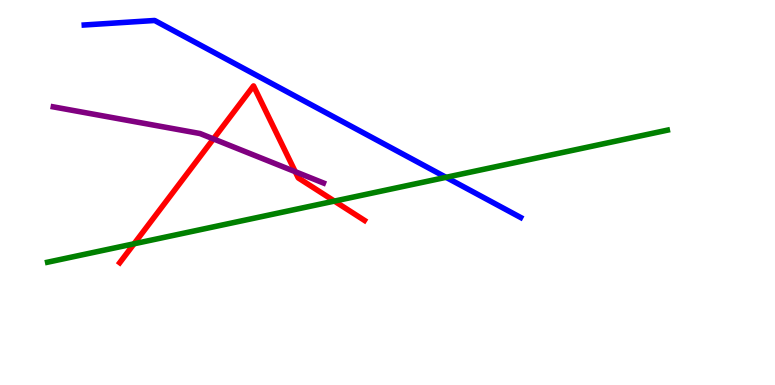[{'lines': ['blue', 'red'], 'intersections': []}, {'lines': ['green', 'red'], 'intersections': [{'x': 1.73, 'y': 3.67}, {'x': 4.31, 'y': 4.78}]}, {'lines': ['purple', 'red'], 'intersections': [{'x': 2.75, 'y': 6.39}, {'x': 3.81, 'y': 5.54}]}, {'lines': ['blue', 'green'], 'intersections': [{'x': 5.76, 'y': 5.39}]}, {'lines': ['blue', 'purple'], 'intersections': []}, {'lines': ['green', 'purple'], 'intersections': []}]